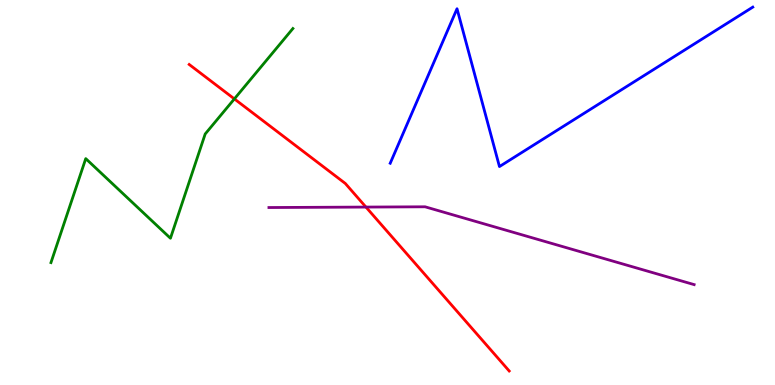[{'lines': ['blue', 'red'], 'intersections': []}, {'lines': ['green', 'red'], 'intersections': [{'x': 3.02, 'y': 7.43}]}, {'lines': ['purple', 'red'], 'intersections': [{'x': 4.72, 'y': 4.62}]}, {'lines': ['blue', 'green'], 'intersections': []}, {'lines': ['blue', 'purple'], 'intersections': []}, {'lines': ['green', 'purple'], 'intersections': []}]